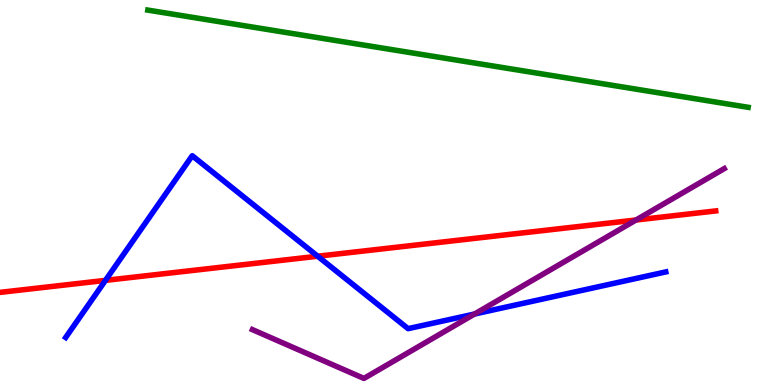[{'lines': ['blue', 'red'], 'intersections': [{'x': 1.36, 'y': 2.72}, {'x': 4.1, 'y': 3.34}]}, {'lines': ['green', 'red'], 'intersections': []}, {'lines': ['purple', 'red'], 'intersections': [{'x': 8.21, 'y': 4.29}]}, {'lines': ['blue', 'green'], 'intersections': []}, {'lines': ['blue', 'purple'], 'intersections': [{'x': 6.12, 'y': 1.84}]}, {'lines': ['green', 'purple'], 'intersections': []}]